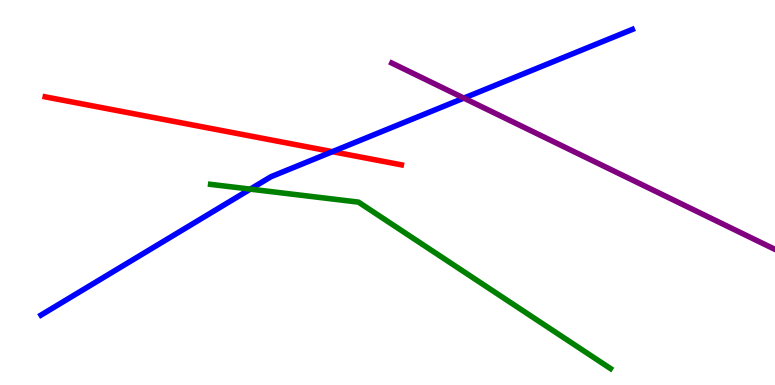[{'lines': ['blue', 'red'], 'intersections': [{'x': 4.29, 'y': 6.06}]}, {'lines': ['green', 'red'], 'intersections': []}, {'lines': ['purple', 'red'], 'intersections': []}, {'lines': ['blue', 'green'], 'intersections': [{'x': 3.23, 'y': 5.09}]}, {'lines': ['blue', 'purple'], 'intersections': [{'x': 5.99, 'y': 7.45}]}, {'lines': ['green', 'purple'], 'intersections': []}]